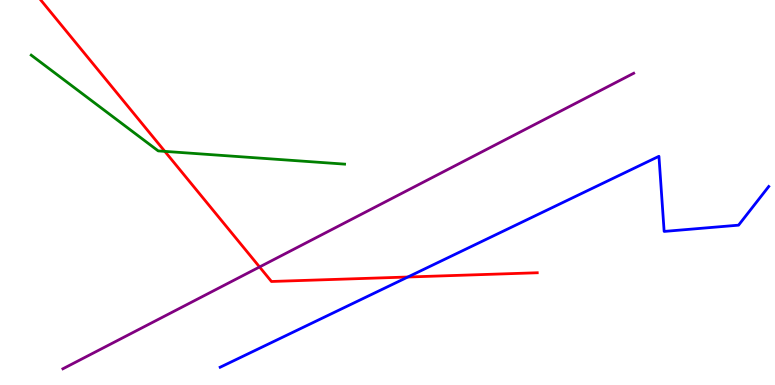[{'lines': ['blue', 'red'], 'intersections': [{'x': 5.26, 'y': 2.81}]}, {'lines': ['green', 'red'], 'intersections': [{'x': 2.13, 'y': 6.07}]}, {'lines': ['purple', 'red'], 'intersections': [{'x': 3.35, 'y': 3.07}]}, {'lines': ['blue', 'green'], 'intersections': []}, {'lines': ['blue', 'purple'], 'intersections': []}, {'lines': ['green', 'purple'], 'intersections': []}]